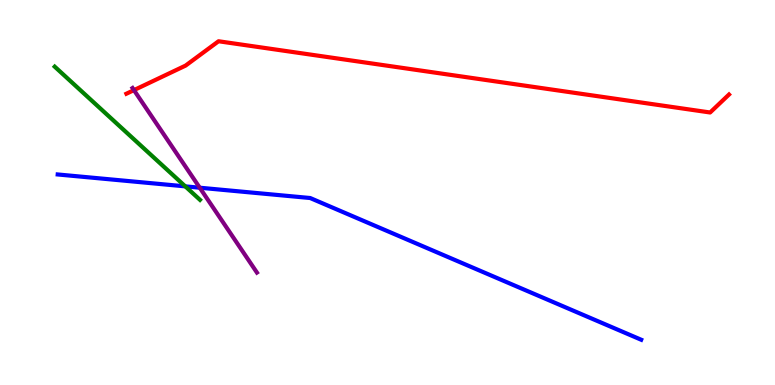[{'lines': ['blue', 'red'], 'intersections': []}, {'lines': ['green', 'red'], 'intersections': []}, {'lines': ['purple', 'red'], 'intersections': [{'x': 1.73, 'y': 7.66}]}, {'lines': ['blue', 'green'], 'intersections': [{'x': 2.39, 'y': 5.16}]}, {'lines': ['blue', 'purple'], 'intersections': [{'x': 2.58, 'y': 5.12}]}, {'lines': ['green', 'purple'], 'intersections': []}]